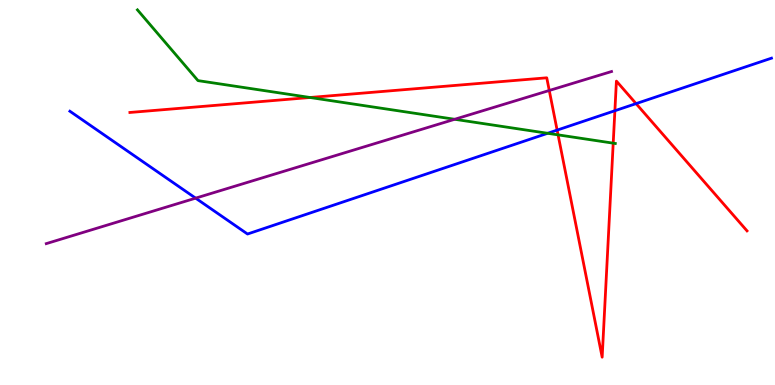[{'lines': ['blue', 'red'], 'intersections': [{'x': 7.19, 'y': 6.62}, {'x': 7.93, 'y': 7.12}, {'x': 8.21, 'y': 7.31}]}, {'lines': ['green', 'red'], 'intersections': [{'x': 4.0, 'y': 7.47}, {'x': 7.2, 'y': 6.5}, {'x': 7.91, 'y': 6.28}]}, {'lines': ['purple', 'red'], 'intersections': [{'x': 7.09, 'y': 7.65}]}, {'lines': ['blue', 'green'], 'intersections': [{'x': 7.07, 'y': 6.54}]}, {'lines': ['blue', 'purple'], 'intersections': [{'x': 2.52, 'y': 4.85}]}, {'lines': ['green', 'purple'], 'intersections': [{'x': 5.87, 'y': 6.9}]}]